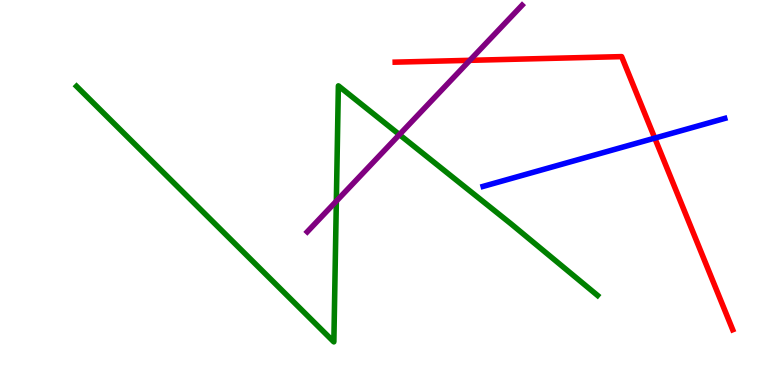[{'lines': ['blue', 'red'], 'intersections': [{'x': 8.45, 'y': 6.41}]}, {'lines': ['green', 'red'], 'intersections': []}, {'lines': ['purple', 'red'], 'intersections': [{'x': 6.06, 'y': 8.43}]}, {'lines': ['blue', 'green'], 'intersections': []}, {'lines': ['blue', 'purple'], 'intersections': []}, {'lines': ['green', 'purple'], 'intersections': [{'x': 4.34, 'y': 4.78}, {'x': 5.15, 'y': 6.5}]}]